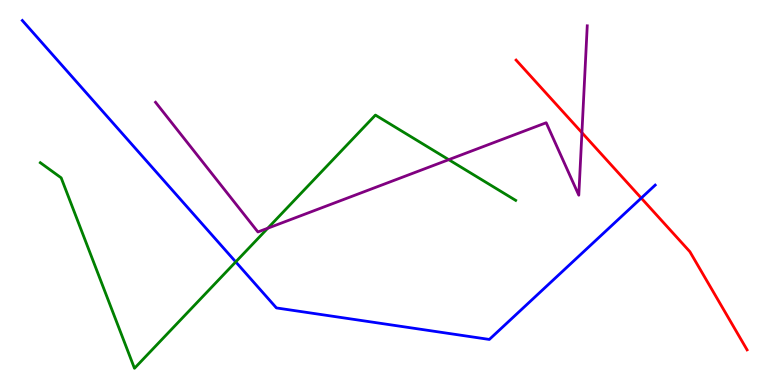[{'lines': ['blue', 'red'], 'intersections': [{'x': 8.27, 'y': 4.86}]}, {'lines': ['green', 'red'], 'intersections': []}, {'lines': ['purple', 'red'], 'intersections': [{'x': 7.51, 'y': 6.55}]}, {'lines': ['blue', 'green'], 'intersections': [{'x': 3.04, 'y': 3.2}]}, {'lines': ['blue', 'purple'], 'intersections': []}, {'lines': ['green', 'purple'], 'intersections': [{'x': 3.46, 'y': 4.07}, {'x': 5.79, 'y': 5.85}]}]